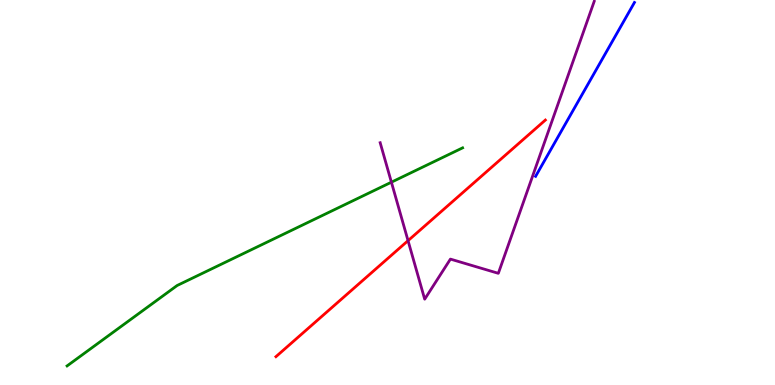[{'lines': ['blue', 'red'], 'intersections': []}, {'lines': ['green', 'red'], 'intersections': []}, {'lines': ['purple', 'red'], 'intersections': [{'x': 5.27, 'y': 3.75}]}, {'lines': ['blue', 'green'], 'intersections': []}, {'lines': ['blue', 'purple'], 'intersections': []}, {'lines': ['green', 'purple'], 'intersections': [{'x': 5.05, 'y': 5.27}]}]